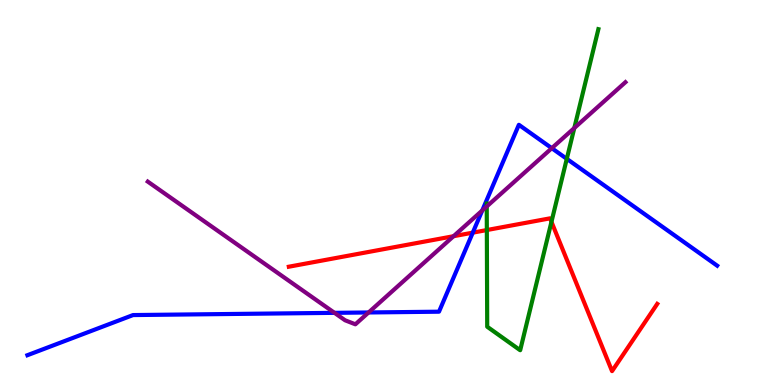[{'lines': ['blue', 'red'], 'intersections': [{'x': 6.1, 'y': 3.96}]}, {'lines': ['green', 'red'], 'intersections': [{'x': 6.28, 'y': 4.02}, {'x': 7.12, 'y': 4.24}]}, {'lines': ['purple', 'red'], 'intersections': [{'x': 5.85, 'y': 3.86}]}, {'lines': ['blue', 'green'], 'intersections': [{'x': 7.31, 'y': 5.87}]}, {'lines': ['blue', 'purple'], 'intersections': [{'x': 4.32, 'y': 1.87}, {'x': 4.76, 'y': 1.88}, {'x': 6.22, 'y': 4.53}, {'x': 7.12, 'y': 6.15}]}, {'lines': ['green', 'purple'], 'intersections': [{'x': 6.28, 'y': 4.64}, {'x': 7.41, 'y': 6.68}]}]